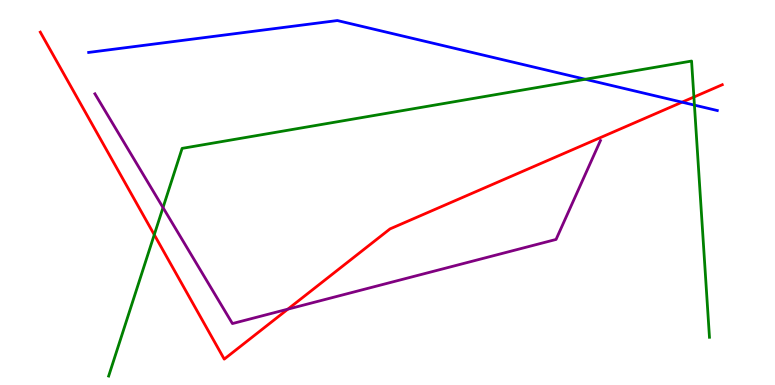[{'lines': ['blue', 'red'], 'intersections': [{'x': 8.8, 'y': 7.35}]}, {'lines': ['green', 'red'], 'intersections': [{'x': 1.99, 'y': 3.9}, {'x': 8.95, 'y': 7.48}]}, {'lines': ['purple', 'red'], 'intersections': [{'x': 3.71, 'y': 1.97}]}, {'lines': ['blue', 'green'], 'intersections': [{'x': 7.55, 'y': 7.94}, {'x': 8.96, 'y': 7.27}]}, {'lines': ['blue', 'purple'], 'intersections': []}, {'lines': ['green', 'purple'], 'intersections': [{'x': 2.1, 'y': 4.61}]}]